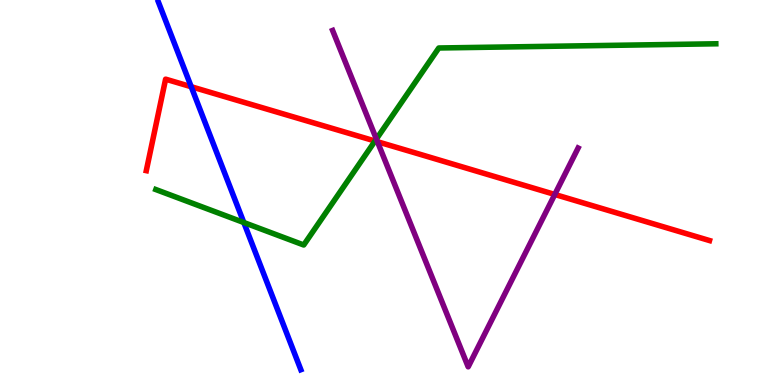[{'lines': ['blue', 'red'], 'intersections': [{'x': 2.47, 'y': 7.75}]}, {'lines': ['green', 'red'], 'intersections': [{'x': 4.84, 'y': 6.34}]}, {'lines': ['purple', 'red'], 'intersections': [{'x': 4.87, 'y': 6.32}, {'x': 7.16, 'y': 4.95}]}, {'lines': ['blue', 'green'], 'intersections': [{'x': 3.15, 'y': 4.22}]}, {'lines': ['blue', 'purple'], 'intersections': []}, {'lines': ['green', 'purple'], 'intersections': [{'x': 4.86, 'y': 6.39}]}]